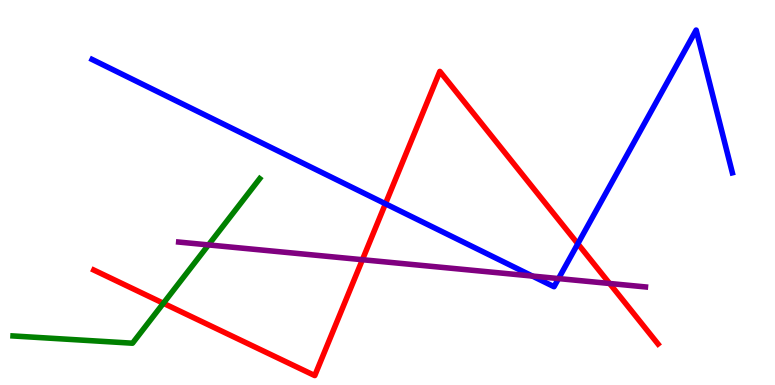[{'lines': ['blue', 'red'], 'intersections': [{'x': 4.97, 'y': 4.71}, {'x': 7.46, 'y': 3.67}]}, {'lines': ['green', 'red'], 'intersections': [{'x': 2.11, 'y': 2.12}]}, {'lines': ['purple', 'red'], 'intersections': [{'x': 4.68, 'y': 3.25}, {'x': 7.87, 'y': 2.64}]}, {'lines': ['blue', 'green'], 'intersections': []}, {'lines': ['blue', 'purple'], 'intersections': [{'x': 6.87, 'y': 2.83}, {'x': 7.21, 'y': 2.76}]}, {'lines': ['green', 'purple'], 'intersections': [{'x': 2.69, 'y': 3.64}]}]